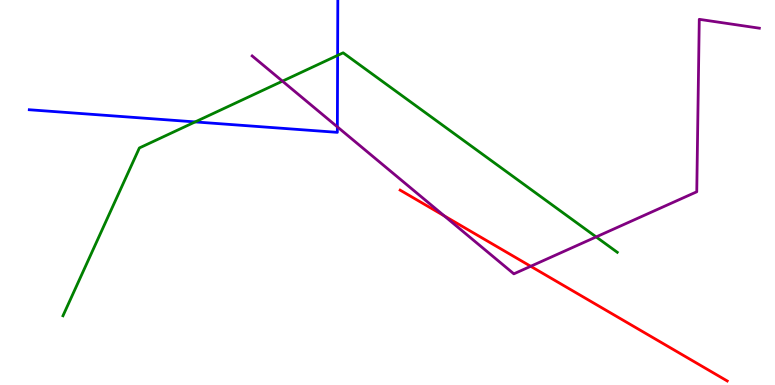[{'lines': ['blue', 'red'], 'intersections': []}, {'lines': ['green', 'red'], 'intersections': []}, {'lines': ['purple', 'red'], 'intersections': [{'x': 5.73, 'y': 4.39}, {'x': 6.85, 'y': 3.08}]}, {'lines': ['blue', 'green'], 'intersections': [{'x': 2.52, 'y': 6.83}, {'x': 4.36, 'y': 8.56}]}, {'lines': ['blue', 'purple'], 'intersections': [{'x': 4.35, 'y': 6.7}]}, {'lines': ['green', 'purple'], 'intersections': [{'x': 3.64, 'y': 7.89}, {'x': 7.69, 'y': 3.85}]}]